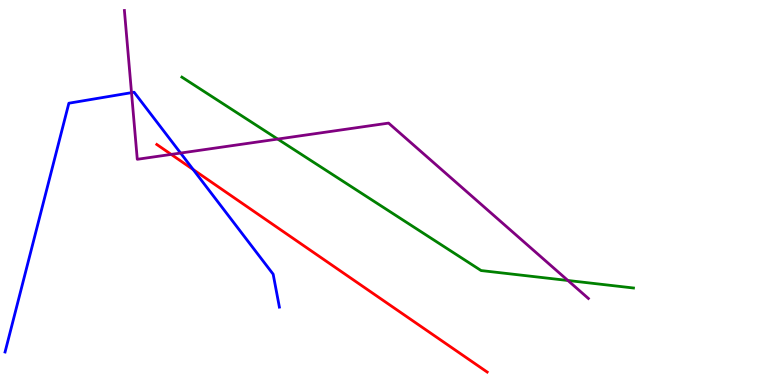[{'lines': ['blue', 'red'], 'intersections': [{'x': 2.49, 'y': 5.6}]}, {'lines': ['green', 'red'], 'intersections': []}, {'lines': ['purple', 'red'], 'intersections': [{'x': 2.21, 'y': 5.99}]}, {'lines': ['blue', 'green'], 'intersections': []}, {'lines': ['blue', 'purple'], 'intersections': [{'x': 1.7, 'y': 7.59}, {'x': 2.33, 'y': 6.02}]}, {'lines': ['green', 'purple'], 'intersections': [{'x': 3.58, 'y': 6.39}, {'x': 7.33, 'y': 2.71}]}]